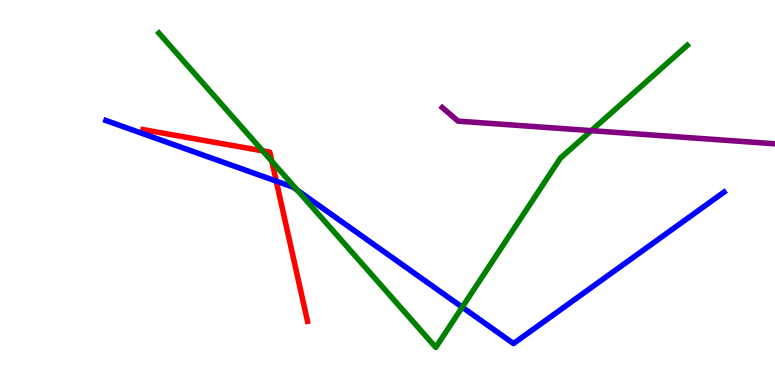[{'lines': ['blue', 'red'], 'intersections': [{'x': 3.56, 'y': 5.3}]}, {'lines': ['green', 'red'], 'intersections': [{'x': 3.39, 'y': 6.08}, {'x': 3.51, 'y': 5.81}]}, {'lines': ['purple', 'red'], 'intersections': []}, {'lines': ['blue', 'green'], 'intersections': [{'x': 3.84, 'y': 5.06}, {'x': 5.96, 'y': 2.02}]}, {'lines': ['blue', 'purple'], 'intersections': []}, {'lines': ['green', 'purple'], 'intersections': [{'x': 7.63, 'y': 6.61}]}]